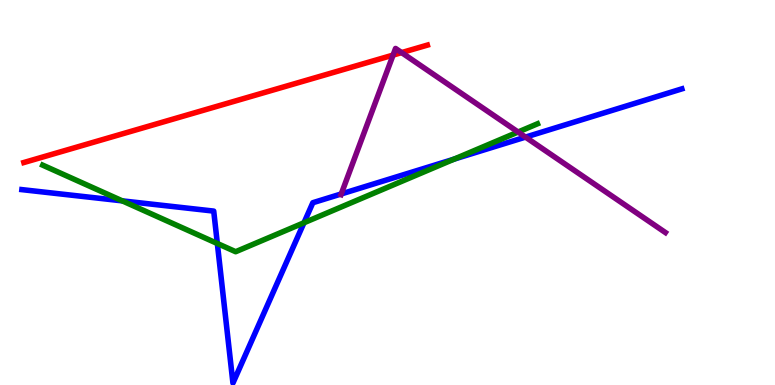[{'lines': ['blue', 'red'], 'intersections': []}, {'lines': ['green', 'red'], 'intersections': []}, {'lines': ['purple', 'red'], 'intersections': [{'x': 5.07, 'y': 8.57}, {'x': 5.18, 'y': 8.63}]}, {'lines': ['blue', 'green'], 'intersections': [{'x': 1.58, 'y': 4.78}, {'x': 2.8, 'y': 3.68}, {'x': 3.92, 'y': 4.21}, {'x': 5.86, 'y': 5.87}]}, {'lines': ['blue', 'purple'], 'intersections': [{'x': 4.4, 'y': 4.96}, {'x': 6.78, 'y': 6.44}]}, {'lines': ['green', 'purple'], 'intersections': [{'x': 6.68, 'y': 6.57}]}]